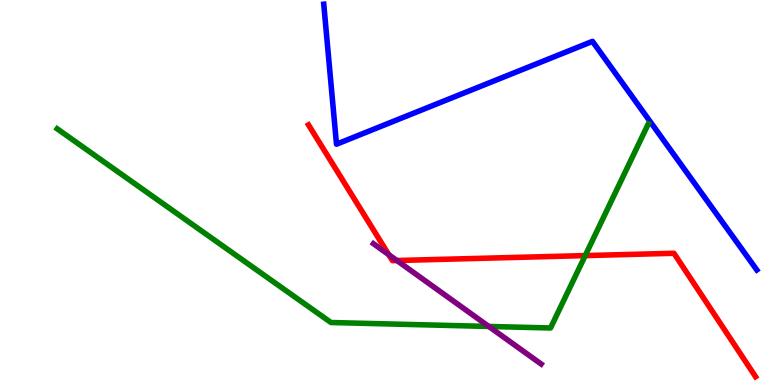[{'lines': ['blue', 'red'], 'intersections': []}, {'lines': ['green', 'red'], 'intersections': [{'x': 7.55, 'y': 3.36}]}, {'lines': ['purple', 'red'], 'intersections': [{'x': 5.02, 'y': 3.38}, {'x': 5.12, 'y': 3.23}]}, {'lines': ['blue', 'green'], 'intersections': []}, {'lines': ['blue', 'purple'], 'intersections': []}, {'lines': ['green', 'purple'], 'intersections': [{'x': 6.31, 'y': 1.52}]}]